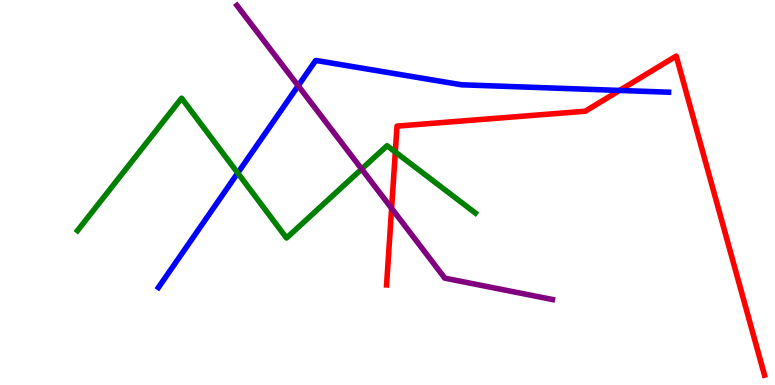[{'lines': ['blue', 'red'], 'intersections': [{'x': 7.99, 'y': 7.65}]}, {'lines': ['green', 'red'], 'intersections': [{'x': 5.1, 'y': 6.05}]}, {'lines': ['purple', 'red'], 'intersections': [{'x': 5.05, 'y': 4.59}]}, {'lines': ['blue', 'green'], 'intersections': [{'x': 3.07, 'y': 5.51}]}, {'lines': ['blue', 'purple'], 'intersections': [{'x': 3.85, 'y': 7.77}]}, {'lines': ['green', 'purple'], 'intersections': [{'x': 4.67, 'y': 5.61}]}]